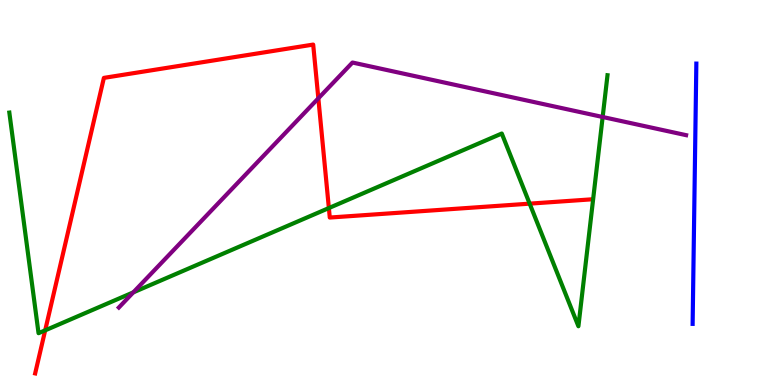[{'lines': ['blue', 'red'], 'intersections': []}, {'lines': ['green', 'red'], 'intersections': [{'x': 0.583, 'y': 1.42}, {'x': 4.24, 'y': 4.6}, {'x': 6.83, 'y': 4.71}]}, {'lines': ['purple', 'red'], 'intersections': [{'x': 4.11, 'y': 7.45}]}, {'lines': ['blue', 'green'], 'intersections': []}, {'lines': ['blue', 'purple'], 'intersections': []}, {'lines': ['green', 'purple'], 'intersections': [{'x': 1.72, 'y': 2.41}, {'x': 7.78, 'y': 6.96}]}]